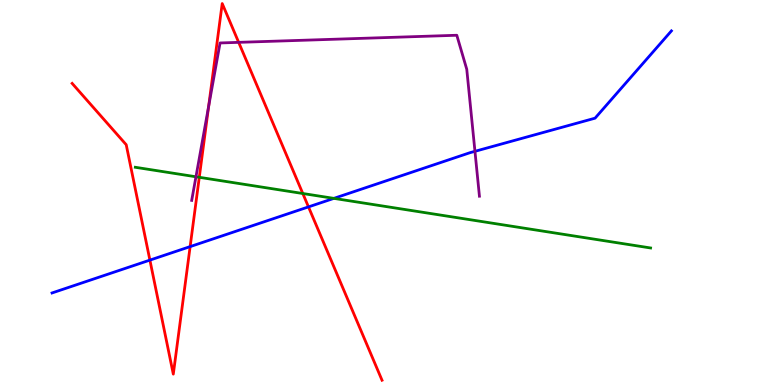[{'lines': ['blue', 'red'], 'intersections': [{'x': 1.93, 'y': 3.24}, {'x': 2.45, 'y': 3.59}, {'x': 3.98, 'y': 4.63}]}, {'lines': ['green', 'red'], 'intersections': [{'x': 2.57, 'y': 5.39}, {'x': 3.91, 'y': 4.97}]}, {'lines': ['purple', 'red'], 'intersections': [{'x': 2.69, 'y': 7.24}, {'x': 3.08, 'y': 8.9}]}, {'lines': ['blue', 'green'], 'intersections': [{'x': 4.31, 'y': 4.85}]}, {'lines': ['blue', 'purple'], 'intersections': [{'x': 6.13, 'y': 6.07}]}, {'lines': ['green', 'purple'], 'intersections': [{'x': 2.53, 'y': 5.41}]}]